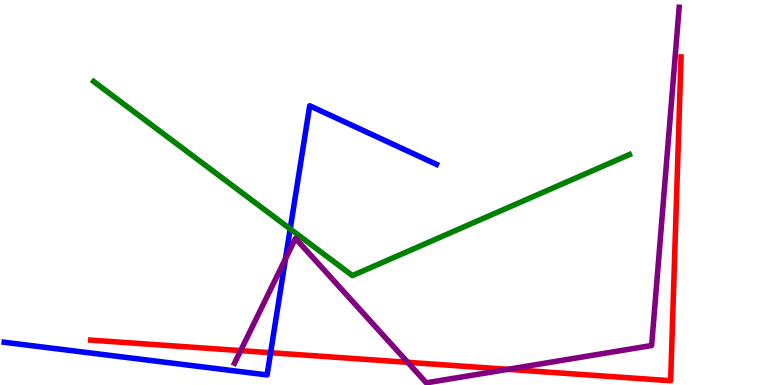[{'lines': ['blue', 'red'], 'intersections': [{'x': 3.49, 'y': 0.839}]}, {'lines': ['green', 'red'], 'intersections': []}, {'lines': ['purple', 'red'], 'intersections': [{'x': 3.11, 'y': 0.893}, {'x': 5.26, 'y': 0.589}, {'x': 6.55, 'y': 0.407}]}, {'lines': ['blue', 'green'], 'intersections': [{'x': 3.74, 'y': 4.05}]}, {'lines': ['blue', 'purple'], 'intersections': [{'x': 3.68, 'y': 3.28}]}, {'lines': ['green', 'purple'], 'intersections': []}]